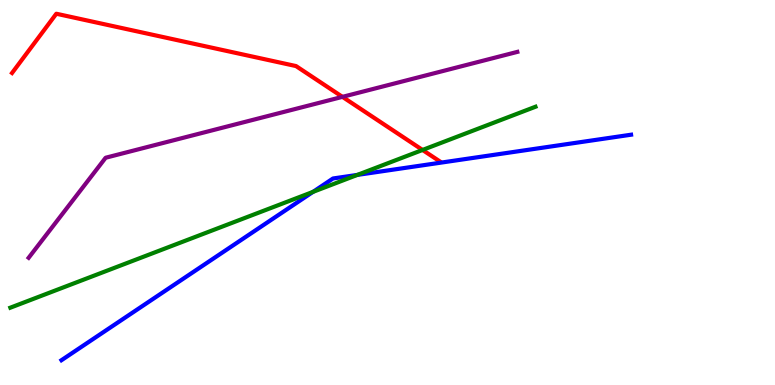[{'lines': ['blue', 'red'], 'intersections': []}, {'lines': ['green', 'red'], 'intersections': [{'x': 5.45, 'y': 6.1}]}, {'lines': ['purple', 'red'], 'intersections': [{'x': 4.42, 'y': 7.48}]}, {'lines': ['blue', 'green'], 'intersections': [{'x': 4.04, 'y': 5.02}, {'x': 4.61, 'y': 5.46}]}, {'lines': ['blue', 'purple'], 'intersections': []}, {'lines': ['green', 'purple'], 'intersections': []}]